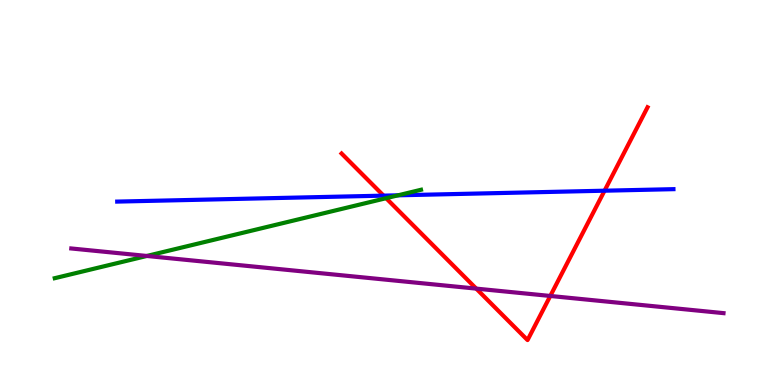[{'lines': ['blue', 'red'], 'intersections': [{'x': 4.95, 'y': 4.92}, {'x': 7.8, 'y': 5.05}]}, {'lines': ['green', 'red'], 'intersections': [{'x': 4.98, 'y': 4.85}]}, {'lines': ['purple', 'red'], 'intersections': [{'x': 6.15, 'y': 2.5}, {'x': 7.1, 'y': 2.31}]}, {'lines': ['blue', 'green'], 'intersections': [{'x': 5.14, 'y': 4.93}]}, {'lines': ['blue', 'purple'], 'intersections': []}, {'lines': ['green', 'purple'], 'intersections': [{'x': 1.89, 'y': 3.35}]}]